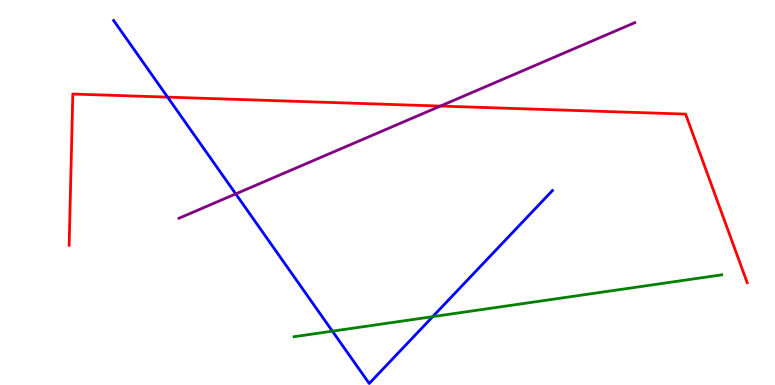[{'lines': ['blue', 'red'], 'intersections': [{'x': 2.16, 'y': 7.48}]}, {'lines': ['green', 'red'], 'intersections': []}, {'lines': ['purple', 'red'], 'intersections': [{'x': 5.68, 'y': 7.24}]}, {'lines': ['blue', 'green'], 'intersections': [{'x': 4.29, 'y': 1.4}, {'x': 5.58, 'y': 1.78}]}, {'lines': ['blue', 'purple'], 'intersections': [{'x': 3.04, 'y': 4.96}]}, {'lines': ['green', 'purple'], 'intersections': []}]